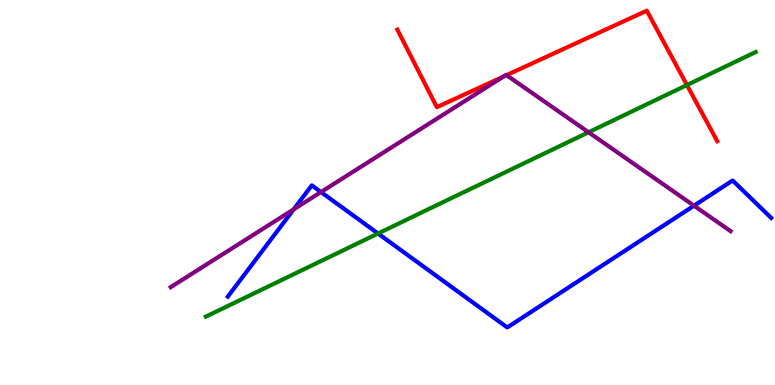[{'lines': ['blue', 'red'], 'intersections': []}, {'lines': ['green', 'red'], 'intersections': [{'x': 8.86, 'y': 7.79}]}, {'lines': ['purple', 'red'], 'intersections': [{'x': 6.5, 'y': 8.01}, {'x': 6.54, 'y': 8.05}]}, {'lines': ['blue', 'green'], 'intersections': [{'x': 4.88, 'y': 3.93}]}, {'lines': ['blue', 'purple'], 'intersections': [{'x': 3.79, 'y': 4.56}, {'x': 4.14, 'y': 5.01}, {'x': 8.95, 'y': 4.66}]}, {'lines': ['green', 'purple'], 'intersections': [{'x': 7.59, 'y': 6.56}]}]